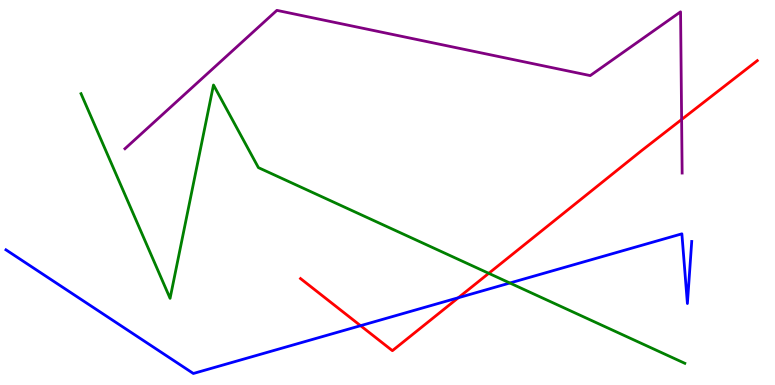[{'lines': ['blue', 'red'], 'intersections': [{'x': 4.65, 'y': 1.54}, {'x': 5.91, 'y': 2.27}]}, {'lines': ['green', 'red'], 'intersections': [{'x': 6.31, 'y': 2.9}]}, {'lines': ['purple', 'red'], 'intersections': [{'x': 8.8, 'y': 6.9}]}, {'lines': ['blue', 'green'], 'intersections': [{'x': 6.58, 'y': 2.65}]}, {'lines': ['blue', 'purple'], 'intersections': []}, {'lines': ['green', 'purple'], 'intersections': []}]